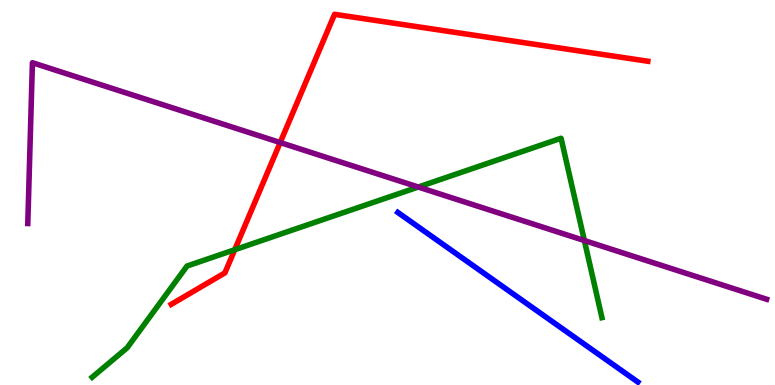[{'lines': ['blue', 'red'], 'intersections': []}, {'lines': ['green', 'red'], 'intersections': [{'x': 3.03, 'y': 3.51}]}, {'lines': ['purple', 'red'], 'intersections': [{'x': 3.62, 'y': 6.3}]}, {'lines': ['blue', 'green'], 'intersections': []}, {'lines': ['blue', 'purple'], 'intersections': []}, {'lines': ['green', 'purple'], 'intersections': [{'x': 5.4, 'y': 5.14}, {'x': 7.54, 'y': 3.75}]}]